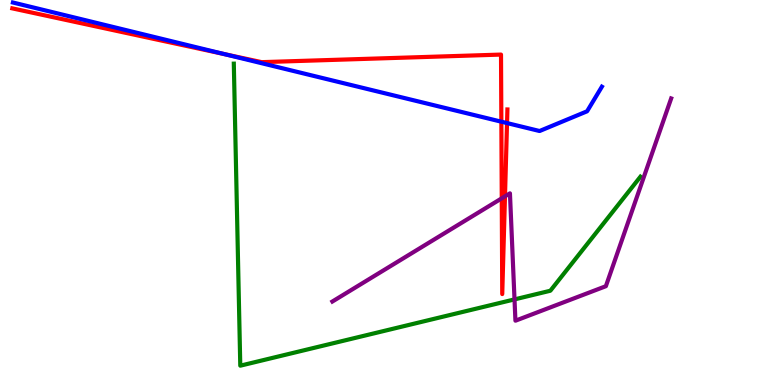[{'lines': ['blue', 'red'], 'intersections': [{'x': 2.9, 'y': 8.59}, {'x': 6.47, 'y': 6.84}, {'x': 6.54, 'y': 6.8}]}, {'lines': ['green', 'red'], 'intersections': []}, {'lines': ['purple', 'red'], 'intersections': [{'x': 6.47, 'y': 4.85}, {'x': 6.52, 'y': 4.9}]}, {'lines': ['blue', 'green'], 'intersections': []}, {'lines': ['blue', 'purple'], 'intersections': []}, {'lines': ['green', 'purple'], 'intersections': [{'x': 6.64, 'y': 2.22}]}]